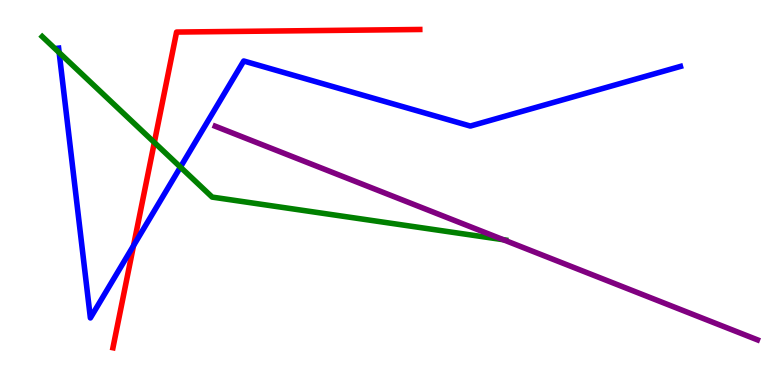[{'lines': ['blue', 'red'], 'intersections': [{'x': 1.72, 'y': 3.62}]}, {'lines': ['green', 'red'], 'intersections': [{'x': 1.99, 'y': 6.3}]}, {'lines': ['purple', 'red'], 'intersections': []}, {'lines': ['blue', 'green'], 'intersections': [{'x': 0.763, 'y': 8.63}, {'x': 2.33, 'y': 5.66}]}, {'lines': ['blue', 'purple'], 'intersections': []}, {'lines': ['green', 'purple'], 'intersections': [{'x': 6.49, 'y': 3.77}]}]